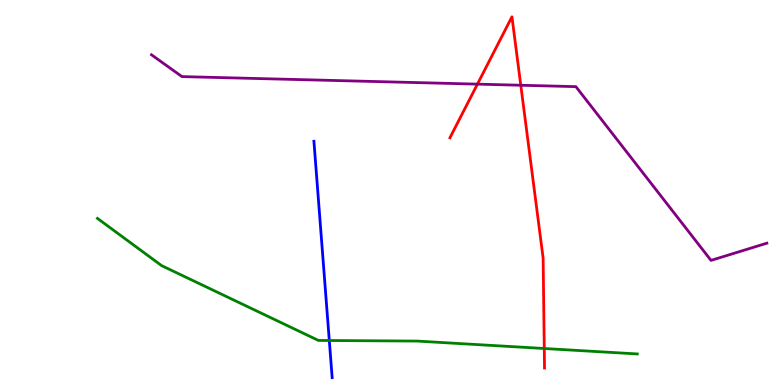[{'lines': ['blue', 'red'], 'intersections': []}, {'lines': ['green', 'red'], 'intersections': [{'x': 7.02, 'y': 0.948}]}, {'lines': ['purple', 'red'], 'intersections': [{'x': 6.16, 'y': 7.81}, {'x': 6.72, 'y': 7.79}]}, {'lines': ['blue', 'green'], 'intersections': [{'x': 4.25, 'y': 1.16}]}, {'lines': ['blue', 'purple'], 'intersections': []}, {'lines': ['green', 'purple'], 'intersections': []}]